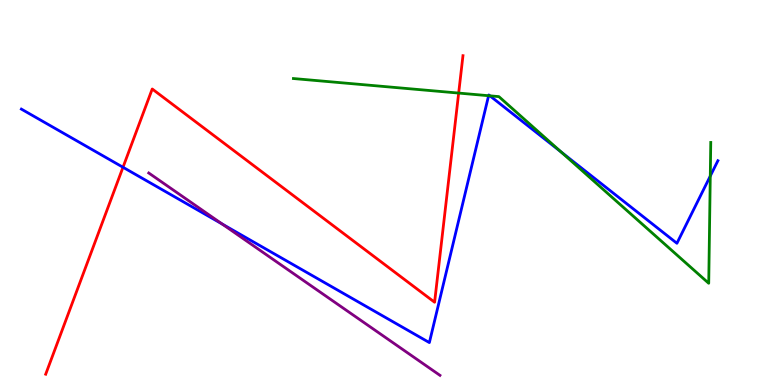[{'lines': ['blue', 'red'], 'intersections': [{'x': 1.59, 'y': 5.66}]}, {'lines': ['green', 'red'], 'intersections': [{'x': 5.92, 'y': 7.58}]}, {'lines': ['purple', 'red'], 'intersections': []}, {'lines': ['blue', 'green'], 'intersections': [{'x': 6.3, 'y': 7.51}, {'x': 6.32, 'y': 7.51}, {'x': 7.24, 'y': 6.06}, {'x': 9.16, 'y': 5.43}]}, {'lines': ['blue', 'purple'], 'intersections': [{'x': 2.87, 'y': 4.18}]}, {'lines': ['green', 'purple'], 'intersections': []}]